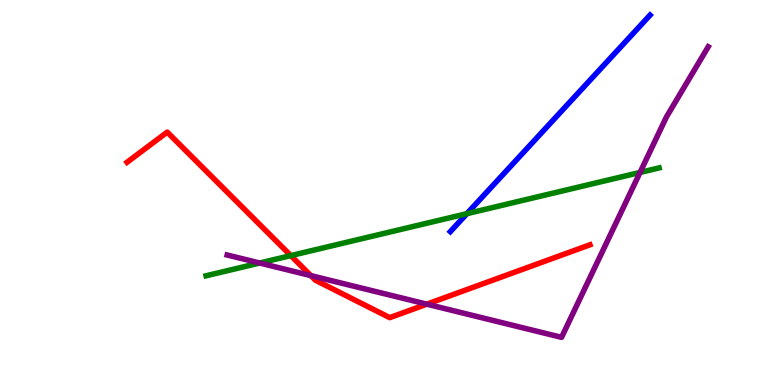[{'lines': ['blue', 'red'], 'intersections': []}, {'lines': ['green', 'red'], 'intersections': [{'x': 3.75, 'y': 3.36}]}, {'lines': ['purple', 'red'], 'intersections': [{'x': 4.01, 'y': 2.84}, {'x': 5.51, 'y': 2.1}]}, {'lines': ['blue', 'green'], 'intersections': [{'x': 6.02, 'y': 4.45}]}, {'lines': ['blue', 'purple'], 'intersections': []}, {'lines': ['green', 'purple'], 'intersections': [{'x': 3.35, 'y': 3.17}, {'x': 8.26, 'y': 5.52}]}]